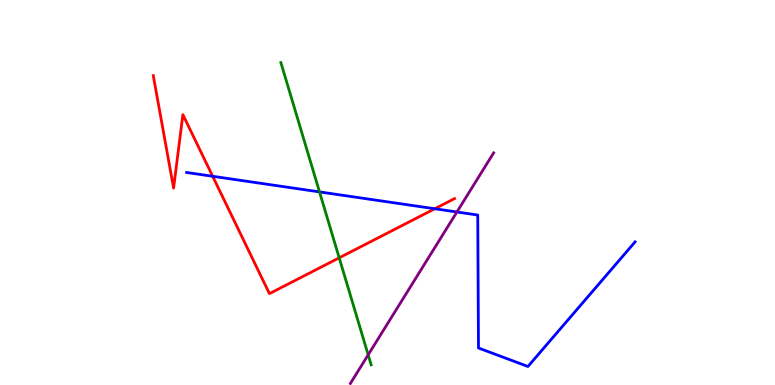[{'lines': ['blue', 'red'], 'intersections': [{'x': 2.74, 'y': 5.42}, {'x': 5.61, 'y': 4.58}]}, {'lines': ['green', 'red'], 'intersections': [{'x': 4.38, 'y': 3.3}]}, {'lines': ['purple', 'red'], 'intersections': []}, {'lines': ['blue', 'green'], 'intersections': [{'x': 4.12, 'y': 5.02}]}, {'lines': ['blue', 'purple'], 'intersections': [{'x': 5.9, 'y': 4.49}]}, {'lines': ['green', 'purple'], 'intersections': [{'x': 4.75, 'y': 0.783}]}]